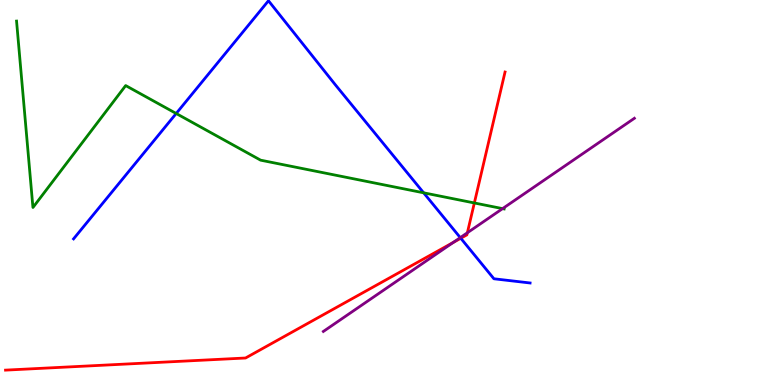[{'lines': ['blue', 'red'], 'intersections': [{'x': 5.95, 'y': 3.81}]}, {'lines': ['green', 'red'], 'intersections': [{'x': 6.12, 'y': 4.73}]}, {'lines': ['purple', 'red'], 'intersections': [{'x': 5.85, 'y': 3.7}, {'x': 6.03, 'y': 3.95}]}, {'lines': ['blue', 'green'], 'intersections': [{'x': 2.27, 'y': 7.05}, {'x': 5.47, 'y': 4.99}]}, {'lines': ['blue', 'purple'], 'intersections': [{'x': 5.94, 'y': 3.83}]}, {'lines': ['green', 'purple'], 'intersections': [{'x': 6.48, 'y': 4.58}]}]